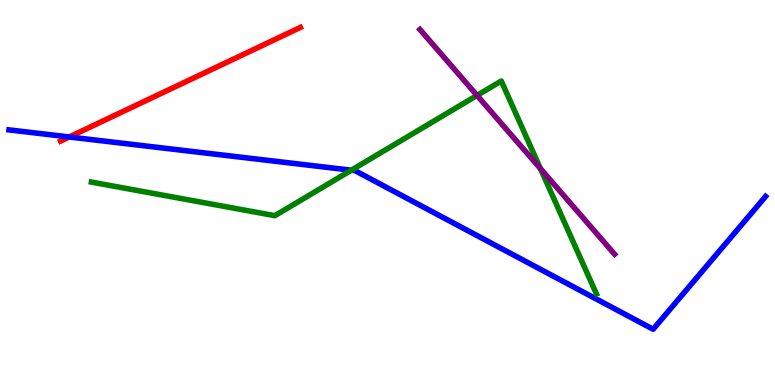[{'lines': ['blue', 'red'], 'intersections': [{'x': 0.893, 'y': 6.44}]}, {'lines': ['green', 'red'], 'intersections': []}, {'lines': ['purple', 'red'], 'intersections': []}, {'lines': ['blue', 'green'], 'intersections': [{'x': 4.53, 'y': 5.58}]}, {'lines': ['blue', 'purple'], 'intersections': []}, {'lines': ['green', 'purple'], 'intersections': [{'x': 6.16, 'y': 7.52}, {'x': 6.97, 'y': 5.62}]}]